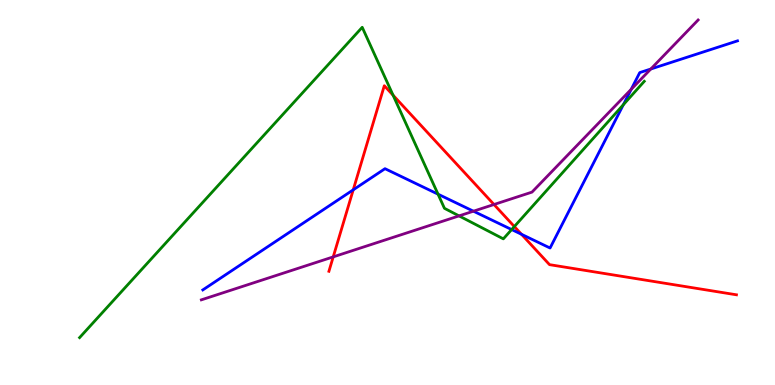[{'lines': ['blue', 'red'], 'intersections': [{'x': 4.56, 'y': 5.07}, {'x': 6.73, 'y': 3.91}]}, {'lines': ['green', 'red'], 'intersections': [{'x': 5.07, 'y': 7.53}, {'x': 6.64, 'y': 4.12}]}, {'lines': ['purple', 'red'], 'intersections': [{'x': 4.3, 'y': 3.33}, {'x': 6.37, 'y': 4.69}]}, {'lines': ['blue', 'green'], 'intersections': [{'x': 5.65, 'y': 4.96}, {'x': 6.6, 'y': 4.04}, {'x': 8.04, 'y': 7.28}]}, {'lines': ['blue', 'purple'], 'intersections': [{'x': 6.11, 'y': 4.51}, {'x': 8.14, 'y': 7.68}, {'x': 8.4, 'y': 8.21}]}, {'lines': ['green', 'purple'], 'intersections': [{'x': 5.92, 'y': 4.39}]}]